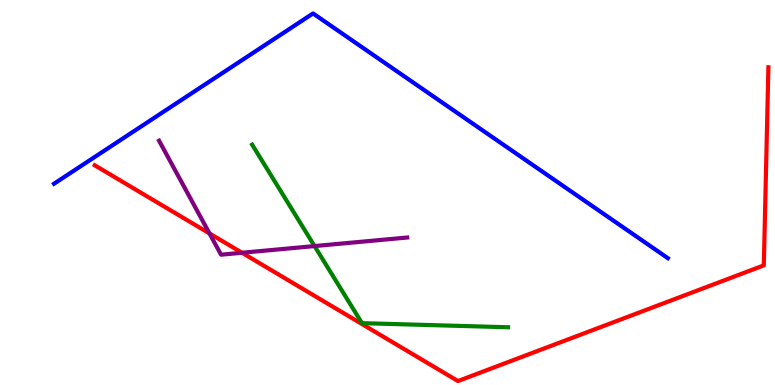[{'lines': ['blue', 'red'], 'intersections': []}, {'lines': ['green', 'red'], 'intersections': []}, {'lines': ['purple', 'red'], 'intersections': [{'x': 2.7, 'y': 3.94}, {'x': 3.12, 'y': 3.43}]}, {'lines': ['blue', 'green'], 'intersections': []}, {'lines': ['blue', 'purple'], 'intersections': []}, {'lines': ['green', 'purple'], 'intersections': [{'x': 4.06, 'y': 3.61}]}]